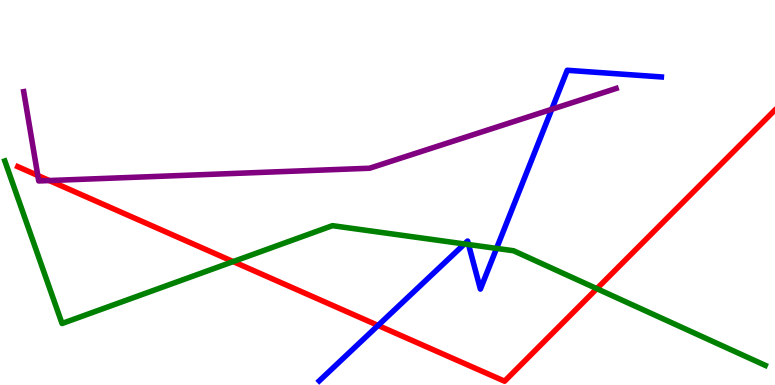[{'lines': ['blue', 'red'], 'intersections': [{'x': 4.88, 'y': 1.55}]}, {'lines': ['green', 'red'], 'intersections': [{'x': 3.01, 'y': 3.21}, {'x': 7.7, 'y': 2.5}]}, {'lines': ['purple', 'red'], 'intersections': [{'x': 0.488, 'y': 5.44}, {'x': 0.636, 'y': 5.31}]}, {'lines': ['blue', 'green'], 'intersections': [{'x': 5.99, 'y': 3.66}, {'x': 6.05, 'y': 3.65}, {'x': 6.41, 'y': 3.55}]}, {'lines': ['blue', 'purple'], 'intersections': [{'x': 7.12, 'y': 7.16}]}, {'lines': ['green', 'purple'], 'intersections': []}]